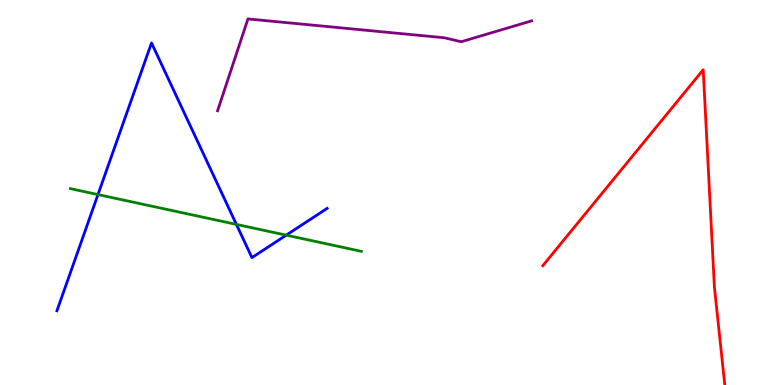[{'lines': ['blue', 'red'], 'intersections': []}, {'lines': ['green', 'red'], 'intersections': []}, {'lines': ['purple', 'red'], 'intersections': []}, {'lines': ['blue', 'green'], 'intersections': [{'x': 1.26, 'y': 4.95}, {'x': 3.05, 'y': 4.17}, {'x': 3.69, 'y': 3.89}]}, {'lines': ['blue', 'purple'], 'intersections': []}, {'lines': ['green', 'purple'], 'intersections': []}]